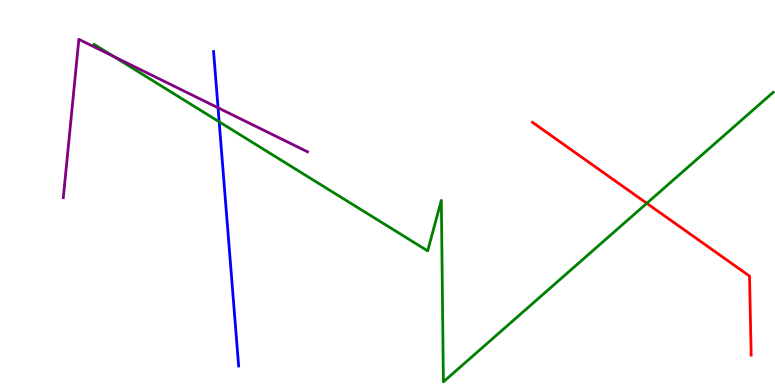[{'lines': ['blue', 'red'], 'intersections': []}, {'lines': ['green', 'red'], 'intersections': [{'x': 8.35, 'y': 4.72}]}, {'lines': ['purple', 'red'], 'intersections': []}, {'lines': ['blue', 'green'], 'intersections': [{'x': 2.83, 'y': 6.84}]}, {'lines': ['blue', 'purple'], 'intersections': [{'x': 2.81, 'y': 7.2}]}, {'lines': ['green', 'purple'], 'intersections': [{'x': 1.47, 'y': 8.53}]}]